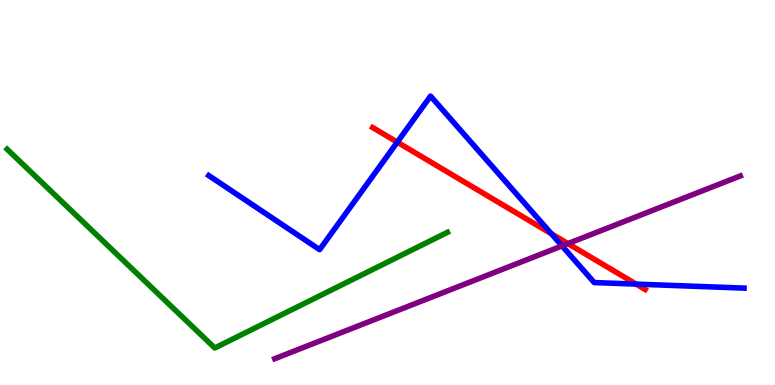[{'lines': ['blue', 'red'], 'intersections': [{'x': 5.13, 'y': 6.31}, {'x': 7.11, 'y': 3.93}, {'x': 8.21, 'y': 2.62}]}, {'lines': ['green', 'red'], 'intersections': []}, {'lines': ['purple', 'red'], 'intersections': [{'x': 7.33, 'y': 3.67}]}, {'lines': ['blue', 'green'], 'intersections': []}, {'lines': ['blue', 'purple'], 'intersections': [{'x': 7.25, 'y': 3.61}]}, {'lines': ['green', 'purple'], 'intersections': []}]